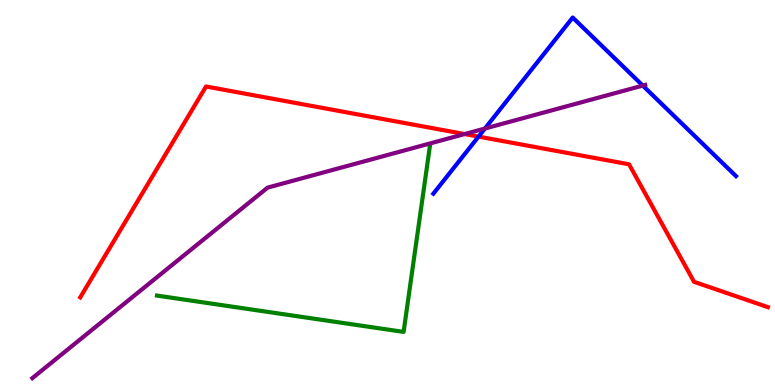[{'lines': ['blue', 'red'], 'intersections': [{'x': 6.17, 'y': 6.45}]}, {'lines': ['green', 'red'], 'intersections': []}, {'lines': ['purple', 'red'], 'intersections': [{'x': 6.0, 'y': 6.52}]}, {'lines': ['blue', 'green'], 'intersections': []}, {'lines': ['blue', 'purple'], 'intersections': [{'x': 6.26, 'y': 6.66}, {'x': 8.29, 'y': 7.78}]}, {'lines': ['green', 'purple'], 'intersections': []}]